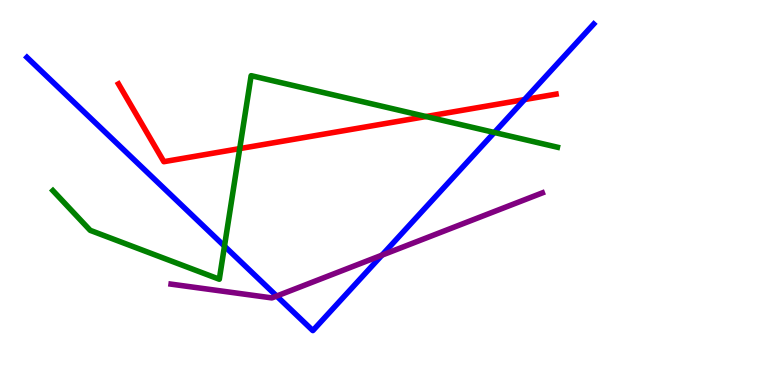[{'lines': ['blue', 'red'], 'intersections': [{'x': 6.77, 'y': 7.41}]}, {'lines': ['green', 'red'], 'intersections': [{'x': 3.09, 'y': 6.14}, {'x': 5.5, 'y': 6.97}]}, {'lines': ['purple', 'red'], 'intersections': []}, {'lines': ['blue', 'green'], 'intersections': [{'x': 2.9, 'y': 3.61}, {'x': 6.38, 'y': 6.56}]}, {'lines': ['blue', 'purple'], 'intersections': [{'x': 3.57, 'y': 2.31}, {'x': 4.93, 'y': 3.37}]}, {'lines': ['green', 'purple'], 'intersections': []}]